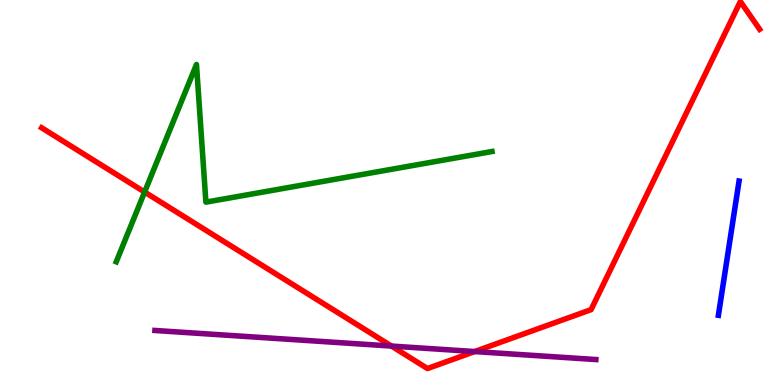[{'lines': ['blue', 'red'], 'intersections': []}, {'lines': ['green', 'red'], 'intersections': [{'x': 1.87, 'y': 5.01}]}, {'lines': ['purple', 'red'], 'intersections': [{'x': 5.05, 'y': 1.01}, {'x': 6.12, 'y': 0.869}]}, {'lines': ['blue', 'green'], 'intersections': []}, {'lines': ['blue', 'purple'], 'intersections': []}, {'lines': ['green', 'purple'], 'intersections': []}]